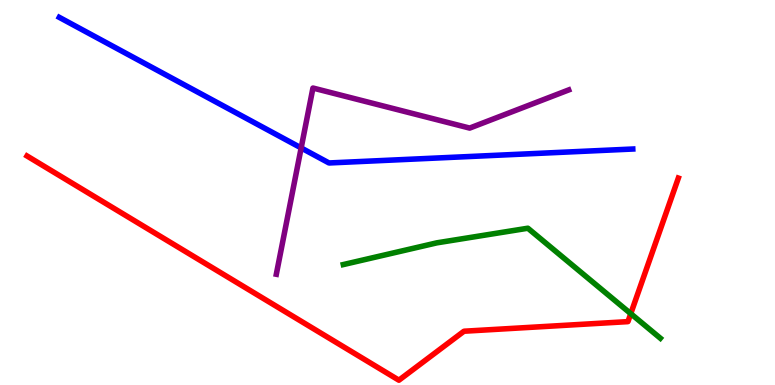[{'lines': ['blue', 'red'], 'intersections': []}, {'lines': ['green', 'red'], 'intersections': [{'x': 8.14, 'y': 1.85}]}, {'lines': ['purple', 'red'], 'intersections': []}, {'lines': ['blue', 'green'], 'intersections': []}, {'lines': ['blue', 'purple'], 'intersections': [{'x': 3.89, 'y': 6.16}]}, {'lines': ['green', 'purple'], 'intersections': []}]